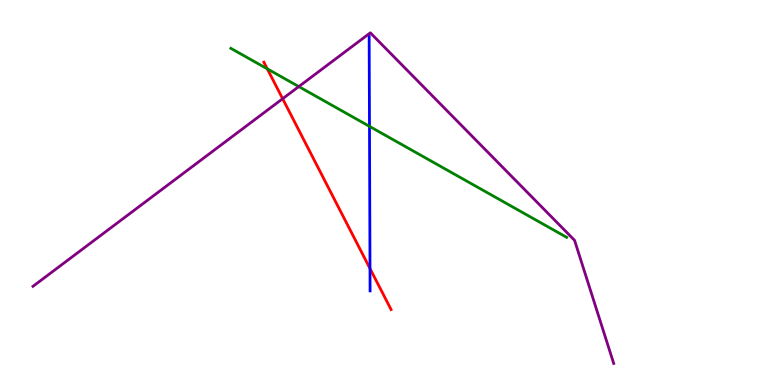[{'lines': ['blue', 'red'], 'intersections': [{'x': 4.77, 'y': 3.02}]}, {'lines': ['green', 'red'], 'intersections': [{'x': 3.45, 'y': 8.21}]}, {'lines': ['purple', 'red'], 'intersections': [{'x': 3.65, 'y': 7.44}]}, {'lines': ['blue', 'green'], 'intersections': [{'x': 4.77, 'y': 6.72}]}, {'lines': ['blue', 'purple'], 'intersections': []}, {'lines': ['green', 'purple'], 'intersections': [{'x': 3.86, 'y': 7.75}]}]